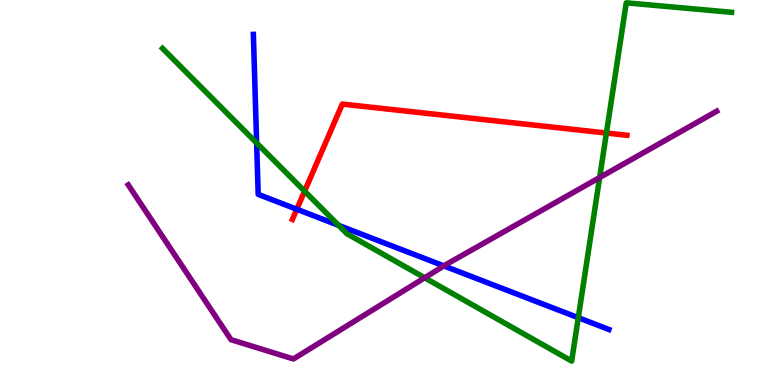[{'lines': ['blue', 'red'], 'intersections': [{'x': 3.83, 'y': 4.57}]}, {'lines': ['green', 'red'], 'intersections': [{'x': 3.93, 'y': 5.03}, {'x': 7.82, 'y': 6.54}]}, {'lines': ['purple', 'red'], 'intersections': []}, {'lines': ['blue', 'green'], 'intersections': [{'x': 3.31, 'y': 6.29}, {'x': 4.37, 'y': 4.15}, {'x': 7.46, 'y': 1.75}]}, {'lines': ['blue', 'purple'], 'intersections': [{'x': 5.73, 'y': 3.09}]}, {'lines': ['green', 'purple'], 'intersections': [{'x': 5.48, 'y': 2.79}, {'x': 7.74, 'y': 5.39}]}]